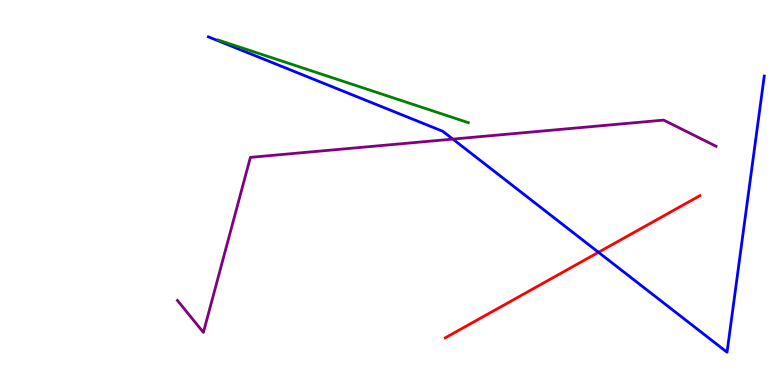[{'lines': ['blue', 'red'], 'intersections': [{'x': 7.72, 'y': 3.45}]}, {'lines': ['green', 'red'], 'intersections': []}, {'lines': ['purple', 'red'], 'intersections': []}, {'lines': ['blue', 'green'], 'intersections': []}, {'lines': ['blue', 'purple'], 'intersections': [{'x': 5.84, 'y': 6.39}]}, {'lines': ['green', 'purple'], 'intersections': []}]